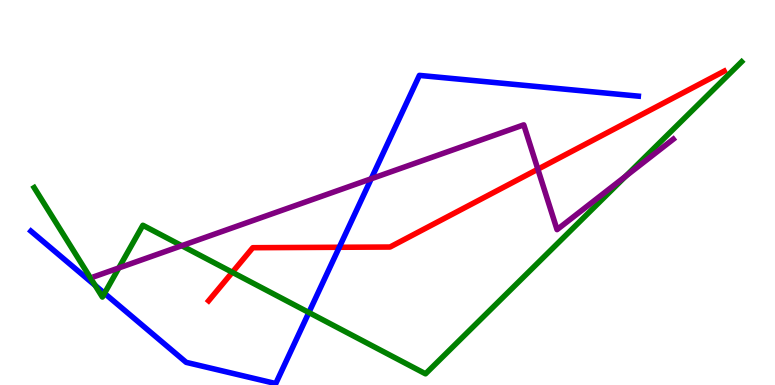[{'lines': ['blue', 'red'], 'intersections': [{'x': 4.38, 'y': 3.58}]}, {'lines': ['green', 'red'], 'intersections': [{'x': 3.0, 'y': 2.93}]}, {'lines': ['purple', 'red'], 'intersections': [{'x': 6.94, 'y': 5.6}]}, {'lines': ['blue', 'green'], 'intersections': [{'x': 1.23, 'y': 2.59}, {'x': 1.35, 'y': 2.38}, {'x': 3.99, 'y': 1.88}]}, {'lines': ['blue', 'purple'], 'intersections': [{'x': 4.79, 'y': 5.36}]}, {'lines': ['green', 'purple'], 'intersections': [{'x': 1.53, 'y': 3.04}, {'x': 2.35, 'y': 3.62}, {'x': 8.07, 'y': 5.42}]}]